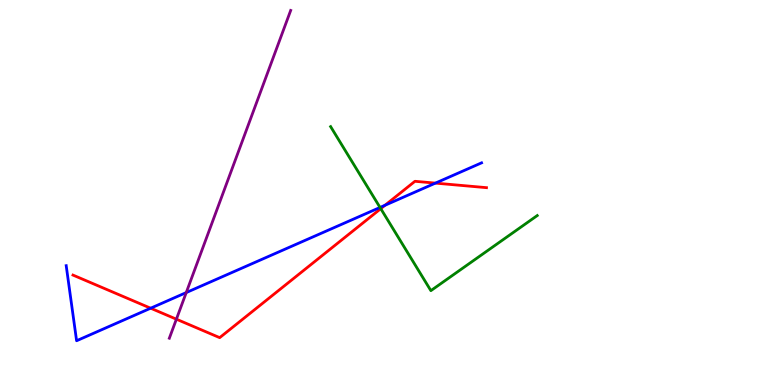[{'lines': ['blue', 'red'], 'intersections': [{'x': 1.94, 'y': 1.99}, {'x': 4.97, 'y': 4.67}, {'x': 5.62, 'y': 5.24}]}, {'lines': ['green', 'red'], 'intersections': [{'x': 4.91, 'y': 4.58}]}, {'lines': ['purple', 'red'], 'intersections': [{'x': 2.28, 'y': 1.71}]}, {'lines': ['blue', 'green'], 'intersections': [{'x': 4.9, 'y': 4.61}]}, {'lines': ['blue', 'purple'], 'intersections': [{'x': 2.4, 'y': 2.4}]}, {'lines': ['green', 'purple'], 'intersections': []}]